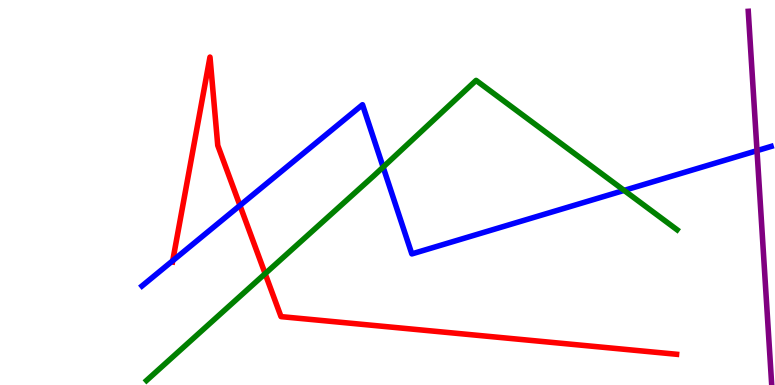[{'lines': ['blue', 'red'], 'intersections': [{'x': 2.23, 'y': 3.23}, {'x': 3.1, 'y': 4.66}]}, {'lines': ['green', 'red'], 'intersections': [{'x': 3.42, 'y': 2.89}]}, {'lines': ['purple', 'red'], 'intersections': []}, {'lines': ['blue', 'green'], 'intersections': [{'x': 4.94, 'y': 5.66}, {'x': 8.05, 'y': 5.05}]}, {'lines': ['blue', 'purple'], 'intersections': [{'x': 9.77, 'y': 6.09}]}, {'lines': ['green', 'purple'], 'intersections': []}]